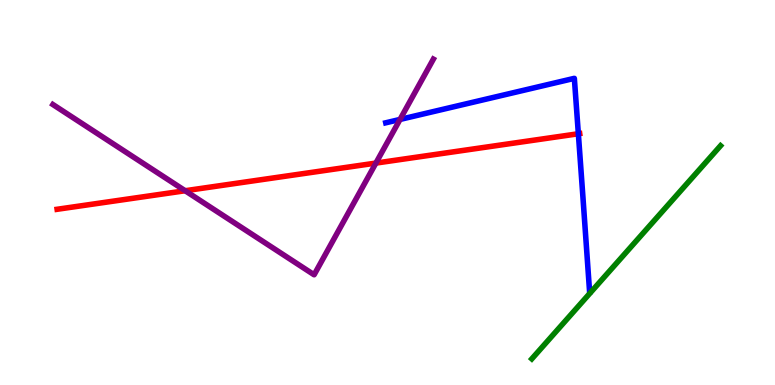[{'lines': ['blue', 'red'], 'intersections': [{'x': 7.46, 'y': 6.53}]}, {'lines': ['green', 'red'], 'intersections': []}, {'lines': ['purple', 'red'], 'intersections': [{'x': 2.39, 'y': 5.05}, {'x': 4.85, 'y': 5.76}]}, {'lines': ['blue', 'green'], 'intersections': []}, {'lines': ['blue', 'purple'], 'intersections': [{'x': 5.16, 'y': 6.9}]}, {'lines': ['green', 'purple'], 'intersections': []}]